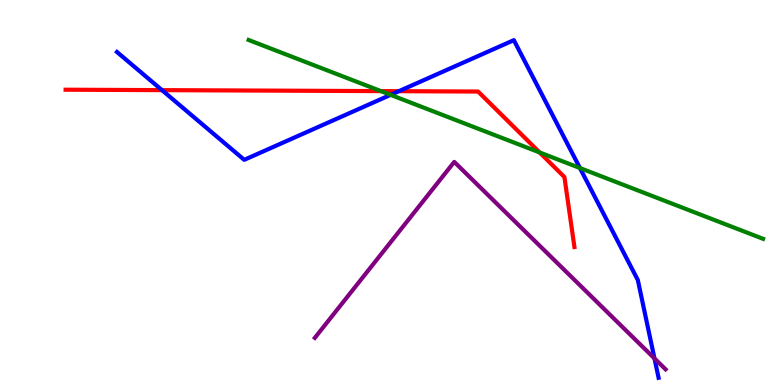[{'lines': ['blue', 'red'], 'intersections': [{'x': 2.09, 'y': 7.66}, {'x': 5.15, 'y': 7.63}]}, {'lines': ['green', 'red'], 'intersections': [{'x': 4.91, 'y': 7.63}, {'x': 6.96, 'y': 6.04}]}, {'lines': ['purple', 'red'], 'intersections': []}, {'lines': ['blue', 'green'], 'intersections': [{'x': 5.04, 'y': 7.54}, {'x': 7.48, 'y': 5.64}]}, {'lines': ['blue', 'purple'], 'intersections': [{'x': 8.44, 'y': 0.69}]}, {'lines': ['green', 'purple'], 'intersections': []}]